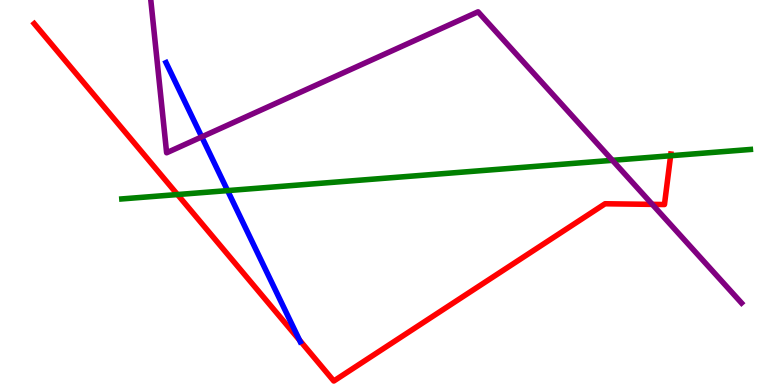[{'lines': ['blue', 'red'], 'intersections': [{'x': 3.86, 'y': 1.17}]}, {'lines': ['green', 'red'], 'intersections': [{'x': 2.29, 'y': 4.95}, {'x': 8.65, 'y': 5.95}]}, {'lines': ['purple', 'red'], 'intersections': [{'x': 8.42, 'y': 4.69}]}, {'lines': ['blue', 'green'], 'intersections': [{'x': 2.94, 'y': 5.05}]}, {'lines': ['blue', 'purple'], 'intersections': [{'x': 2.6, 'y': 6.44}]}, {'lines': ['green', 'purple'], 'intersections': [{'x': 7.9, 'y': 5.84}]}]